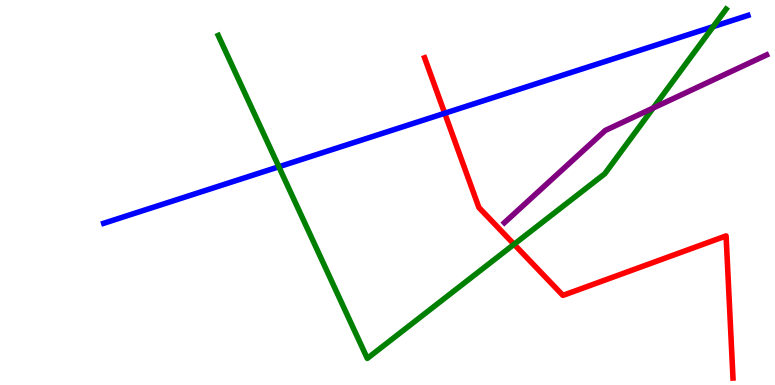[{'lines': ['blue', 'red'], 'intersections': [{'x': 5.74, 'y': 7.06}]}, {'lines': ['green', 'red'], 'intersections': [{'x': 6.63, 'y': 3.65}]}, {'lines': ['purple', 'red'], 'intersections': []}, {'lines': ['blue', 'green'], 'intersections': [{'x': 3.6, 'y': 5.67}, {'x': 9.2, 'y': 9.31}]}, {'lines': ['blue', 'purple'], 'intersections': []}, {'lines': ['green', 'purple'], 'intersections': [{'x': 8.43, 'y': 7.19}]}]